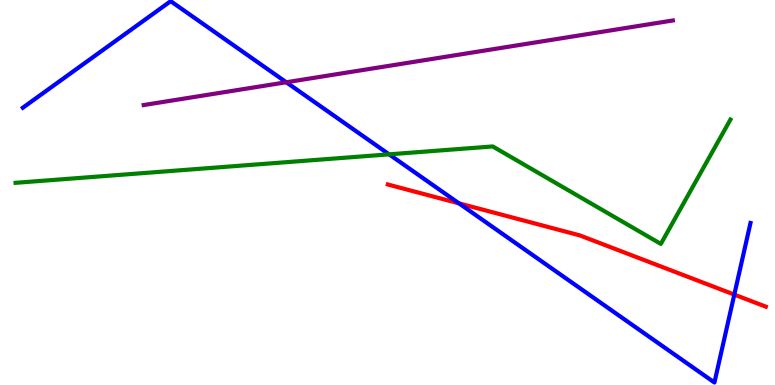[{'lines': ['blue', 'red'], 'intersections': [{'x': 5.92, 'y': 4.72}, {'x': 9.47, 'y': 2.35}]}, {'lines': ['green', 'red'], 'intersections': []}, {'lines': ['purple', 'red'], 'intersections': []}, {'lines': ['blue', 'green'], 'intersections': [{'x': 5.02, 'y': 5.99}]}, {'lines': ['blue', 'purple'], 'intersections': [{'x': 3.69, 'y': 7.86}]}, {'lines': ['green', 'purple'], 'intersections': []}]